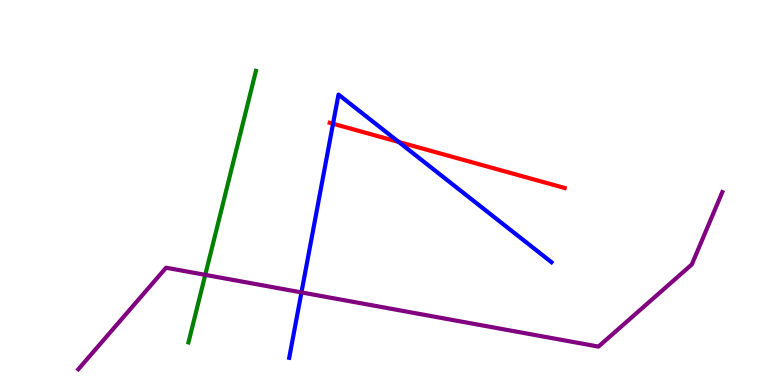[{'lines': ['blue', 'red'], 'intersections': [{'x': 4.3, 'y': 6.79}, {'x': 5.14, 'y': 6.31}]}, {'lines': ['green', 'red'], 'intersections': []}, {'lines': ['purple', 'red'], 'intersections': []}, {'lines': ['blue', 'green'], 'intersections': []}, {'lines': ['blue', 'purple'], 'intersections': [{'x': 3.89, 'y': 2.4}]}, {'lines': ['green', 'purple'], 'intersections': [{'x': 2.65, 'y': 2.86}]}]